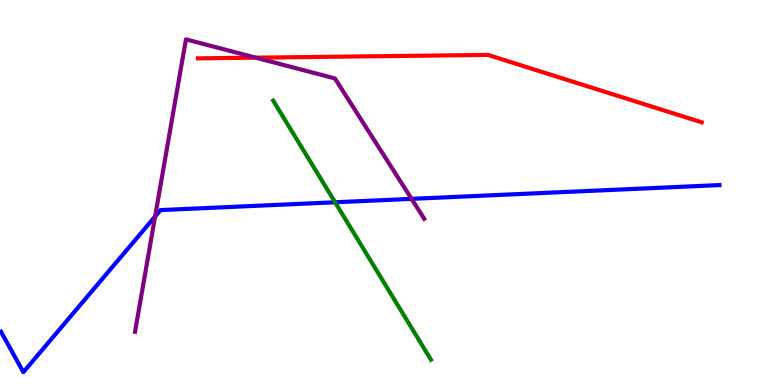[{'lines': ['blue', 'red'], 'intersections': []}, {'lines': ['green', 'red'], 'intersections': []}, {'lines': ['purple', 'red'], 'intersections': [{'x': 3.3, 'y': 8.5}]}, {'lines': ['blue', 'green'], 'intersections': [{'x': 4.32, 'y': 4.75}]}, {'lines': ['blue', 'purple'], 'intersections': [{'x': 2.0, 'y': 4.38}, {'x': 5.31, 'y': 4.83}]}, {'lines': ['green', 'purple'], 'intersections': []}]